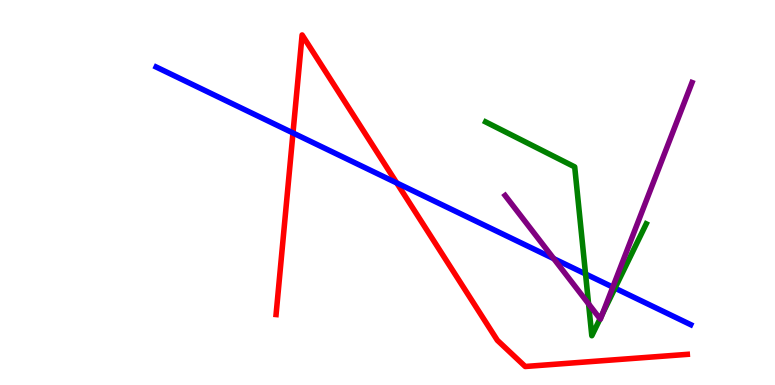[{'lines': ['blue', 'red'], 'intersections': [{'x': 3.78, 'y': 6.55}, {'x': 5.12, 'y': 5.25}]}, {'lines': ['green', 'red'], 'intersections': []}, {'lines': ['purple', 'red'], 'intersections': []}, {'lines': ['blue', 'green'], 'intersections': [{'x': 7.56, 'y': 2.88}, {'x': 7.93, 'y': 2.52}]}, {'lines': ['blue', 'purple'], 'intersections': [{'x': 7.15, 'y': 3.28}, {'x': 7.91, 'y': 2.54}]}, {'lines': ['green', 'purple'], 'intersections': [{'x': 7.59, 'y': 2.11}, {'x': 7.74, 'y': 1.72}, {'x': 7.77, 'y': 1.85}]}]